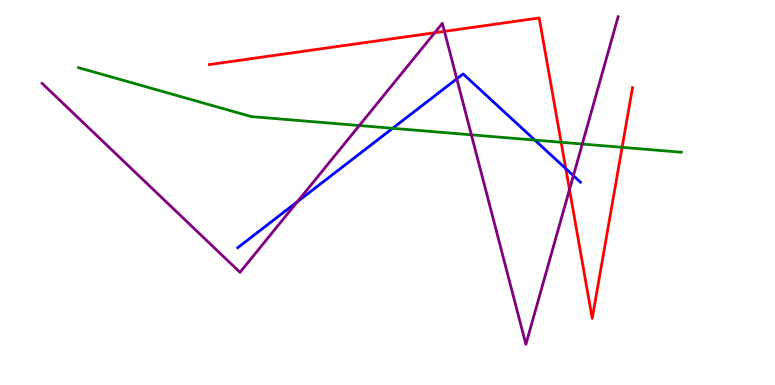[{'lines': ['blue', 'red'], 'intersections': [{'x': 7.3, 'y': 5.62}]}, {'lines': ['green', 'red'], 'intersections': [{'x': 7.24, 'y': 6.3}, {'x': 8.03, 'y': 6.17}]}, {'lines': ['purple', 'red'], 'intersections': [{'x': 5.61, 'y': 9.15}, {'x': 5.73, 'y': 9.19}, {'x': 7.35, 'y': 5.08}]}, {'lines': ['blue', 'green'], 'intersections': [{'x': 5.07, 'y': 6.67}, {'x': 6.9, 'y': 6.36}]}, {'lines': ['blue', 'purple'], 'intersections': [{'x': 3.84, 'y': 4.76}, {'x': 5.89, 'y': 7.95}, {'x': 7.4, 'y': 5.44}]}, {'lines': ['green', 'purple'], 'intersections': [{'x': 4.64, 'y': 6.74}, {'x': 6.08, 'y': 6.5}, {'x': 7.51, 'y': 6.26}]}]